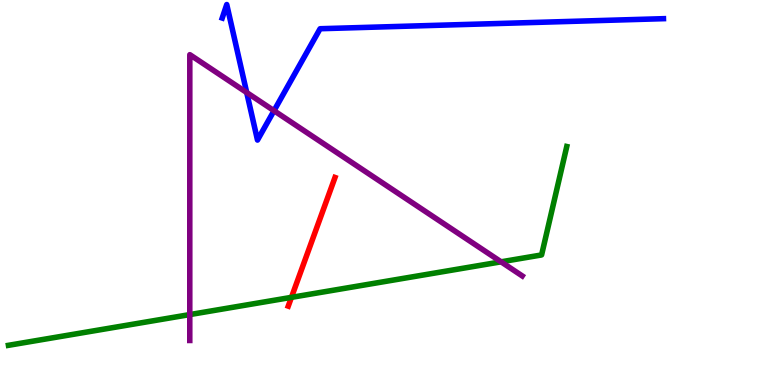[{'lines': ['blue', 'red'], 'intersections': []}, {'lines': ['green', 'red'], 'intersections': [{'x': 3.76, 'y': 2.28}]}, {'lines': ['purple', 'red'], 'intersections': []}, {'lines': ['blue', 'green'], 'intersections': []}, {'lines': ['blue', 'purple'], 'intersections': [{'x': 3.18, 'y': 7.6}, {'x': 3.54, 'y': 7.12}]}, {'lines': ['green', 'purple'], 'intersections': [{'x': 2.45, 'y': 1.83}, {'x': 6.47, 'y': 3.2}]}]